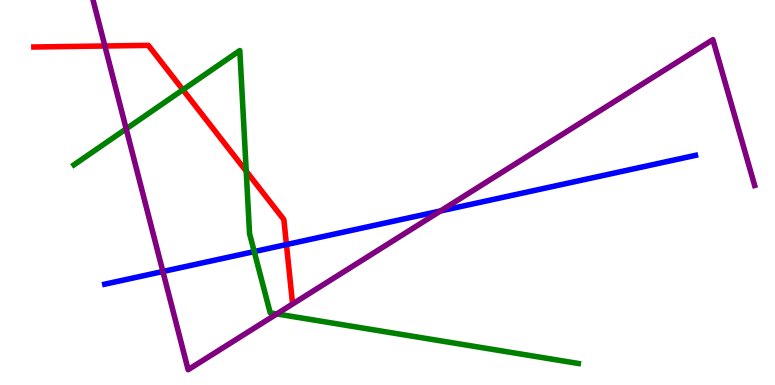[{'lines': ['blue', 'red'], 'intersections': [{'x': 3.7, 'y': 3.65}]}, {'lines': ['green', 'red'], 'intersections': [{'x': 2.36, 'y': 7.67}, {'x': 3.18, 'y': 5.55}]}, {'lines': ['purple', 'red'], 'intersections': [{'x': 1.35, 'y': 8.81}]}, {'lines': ['blue', 'green'], 'intersections': [{'x': 3.28, 'y': 3.47}]}, {'lines': ['blue', 'purple'], 'intersections': [{'x': 2.1, 'y': 2.95}, {'x': 5.68, 'y': 4.52}]}, {'lines': ['green', 'purple'], 'intersections': [{'x': 1.63, 'y': 6.65}, {'x': 3.57, 'y': 1.85}]}]